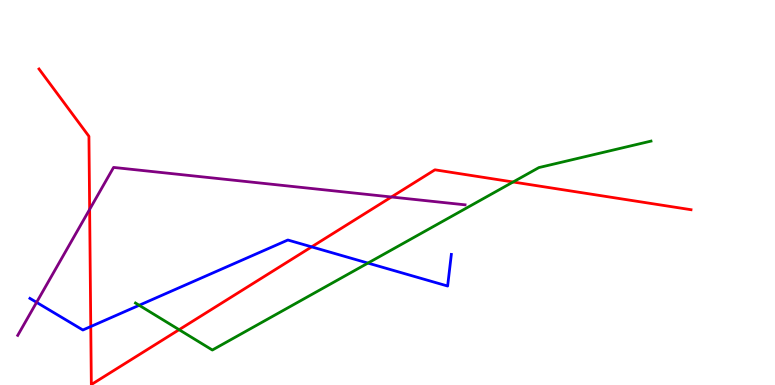[{'lines': ['blue', 'red'], 'intersections': [{'x': 1.17, 'y': 1.52}, {'x': 4.02, 'y': 3.59}]}, {'lines': ['green', 'red'], 'intersections': [{'x': 2.31, 'y': 1.44}, {'x': 6.62, 'y': 5.27}]}, {'lines': ['purple', 'red'], 'intersections': [{'x': 1.16, 'y': 4.56}, {'x': 5.05, 'y': 4.88}]}, {'lines': ['blue', 'green'], 'intersections': [{'x': 1.8, 'y': 2.07}, {'x': 4.75, 'y': 3.17}]}, {'lines': ['blue', 'purple'], 'intersections': [{'x': 0.472, 'y': 2.15}]}, {'lines': ['green', 'purple'], 'intersections': []}]